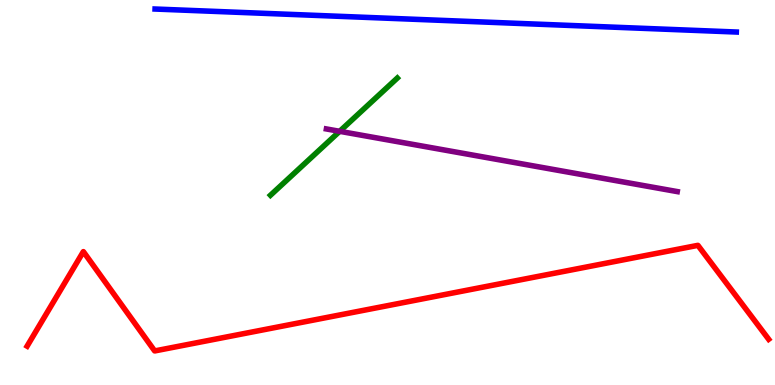[{'lines': ['blue', 'red'], 'intersections': []}, {'lines': ['green', 'red'], 'intersections': []}, {'lines': ['purple', 'red'], 'intersections': []}, {'lines': ['blue', 'green'], 'intersections': []}, {'lines': ['blue', 'purple'], 'intersections': []}, {'lines': ['green', 'purple'], 'intersections': [{'x': 4.38, 'y': 6.59}]}]